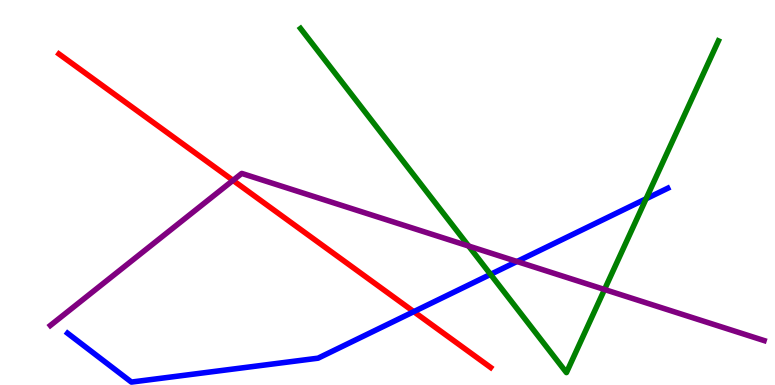[{'lines': ['blue', 'red'], 'intersections': [{'x': 5.34, 'y': 1.9}]}, {'lines': ['green', 'red'], 'intersections': []}, {'lines': ['purple', 'red'], 'intersections': [{'x': 3.01, 'y': 5.31}]}, {'lines': ['blue', 'green'], 'intersections': [{'x': 6.33, 'y': 2.87}, {'x': 8.34, 'y': 4.84}]}, {'lines': ['blue', 'purple'], 'intersections': [{'x': 6.67, 'y': 3.21}]}, {'lines': ['green', 'purple'], 'intersections': [{'x': 6.05, 'y': 3.61}, {'x': 7.8, 'y': 2.48}]}]